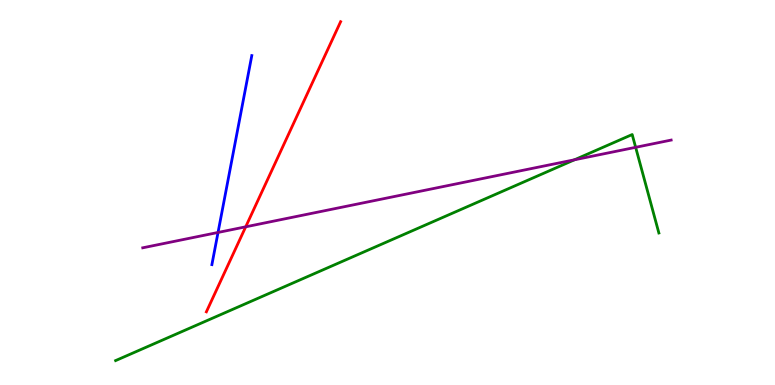[{'lines': ['blue', 'red'], 'intersections': []}, {'lines': ['green', 'red'], 'intersections': []}, {'lines': ['purple', 'red'], 'intersections': [{'x': 3.17, 'y': 4.11}]}, {'lines': ['blue', 'green'], 'intersections': []}, {'lines': ['blue', 'purple'], 'intersections': [{'x': 2.81, 'y': 3.96}]}, {'lines': ['green', 'purple'], 'intersections': [{'x': 7.41, 'y': 5.85}, {'x': 8.2, 'y': 6.17}]}]